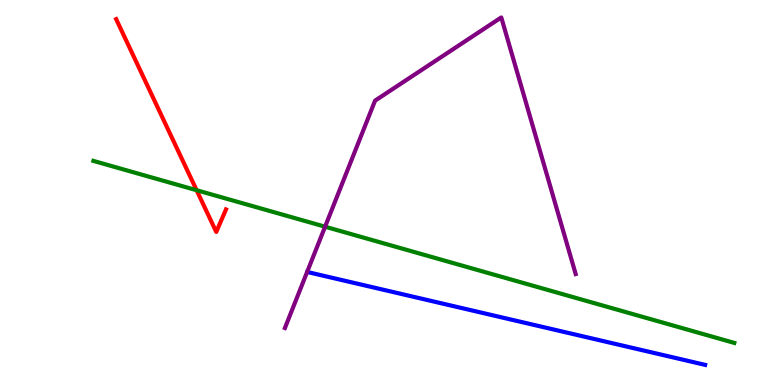[{'lines': ['blue', 'red'], 'intersections': []}, {'lines': ['green', 'red'], 'intersections': [{'x': 2.54, 'y': 5.06}]}, {'lines': ['purple', 'red'], 'intersections': []}, {'lines': ['blue', 'green'], 'intersections': []}, {'lines': ['blue', 'purple'], 'intersections': []}, {'lines': ['green', 'purple'], 'intersections': [{'x': 4.19, 'y': 4.11}]}]